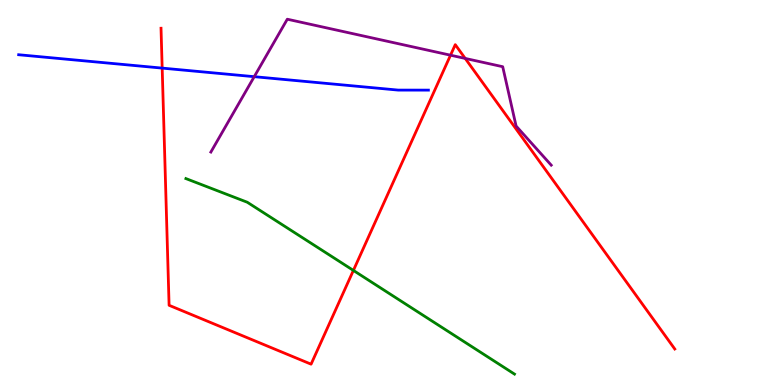[{'lines': ['blue', 'red'], 'intersections': [{'x': 2.09, 'y': 8.23}]}, {'lines': ['green', 'red'], 'intersections': [{'x': 4.56, 'y': 2.98}]}, {'lines': ['purple', 'red'], 'intersections': [{'x': 5.81, 'y': 8.57}, {'x': 6.0, 'y': 8.48}]}, {'lines': ['blue', 'green'], 'intersections': []}, {'lines': ['blue', 'purple'], 'intersections': [{'x': 3.28, 'y': 8.01}]}, {'lines': ['green', 'purple'], 'intersections': []}]